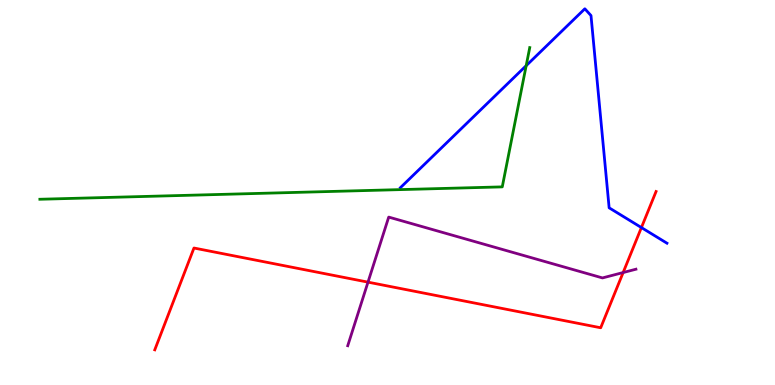[{'lines': ['blue', 'red'], 'intersections': [{'x': 8.28, 'y': 4.09}]}, {'lines': ['green', 'red'], 'intersections': []}, {'lines': ['purple', 'red'], 'intersections': [{'x': 4.75, 'y': 2.67}, {'x': 8.04, 'y': 2.92}]}, {'lines': ['blue', 'green'], 'intersections': [{'x': 6.79, 'y': 8.29}]}, {'lines': ['blue', 'purple'], 'intersections': []}, {'lines': ['green', 'purple'], 'intersections': []}]